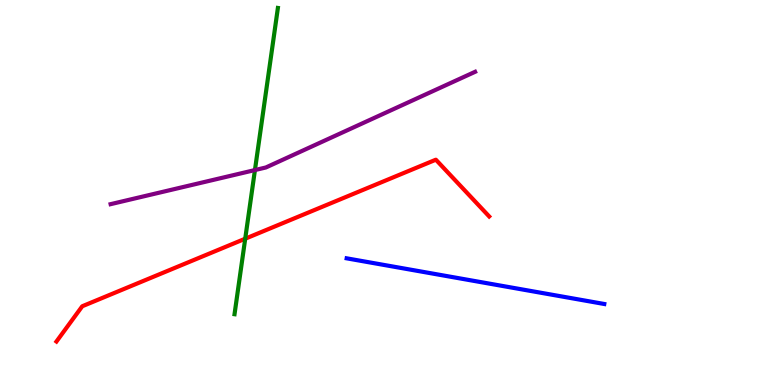[{'lines': ['blue', 'red'], 'intersections': []}, {'lines': ['green', 'red'], 'intersections': [{'x': 3.16, 'y': 3.8}]}, {'lines': ['purple', 'red'], 'intersections': []}, {'lines': ['blue', 'green'], 'intersections': []}, {'lines': ['blue', 'purple'], 'intersections': []}, {'lines': ['green', 'purple'], 'intersections': [{'x': 3.29, 'y': 5.58}]}]